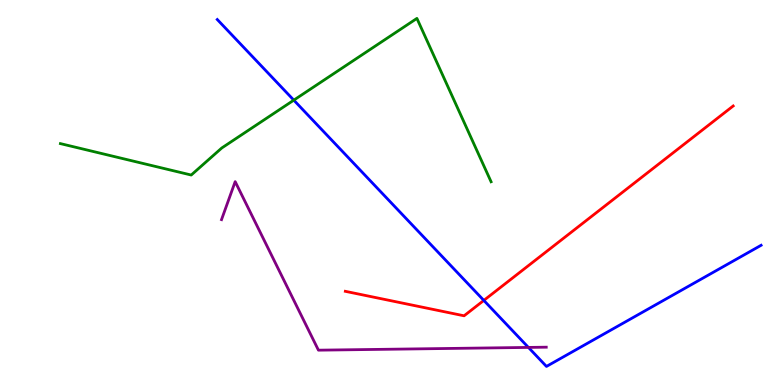[{'lines': ['blue', 'red'], 'intersections': [{'x': 6.24, 'y': 2.2}]}, {'lines': ['green', 'red'], 'intersections': []}, {'lines': ['purple', 'red'], 'intersections': []}, {'lines': ['blue', 'green'], 'intersections': [{'x': 3.79, 'y': 7.4}]}, {'lines': ['blue', 'purple'], 'intersections': [{'x': 6.82, 'y': 0.976}]}, {'lines': ['green', 'purple'], 'intersections': []}]